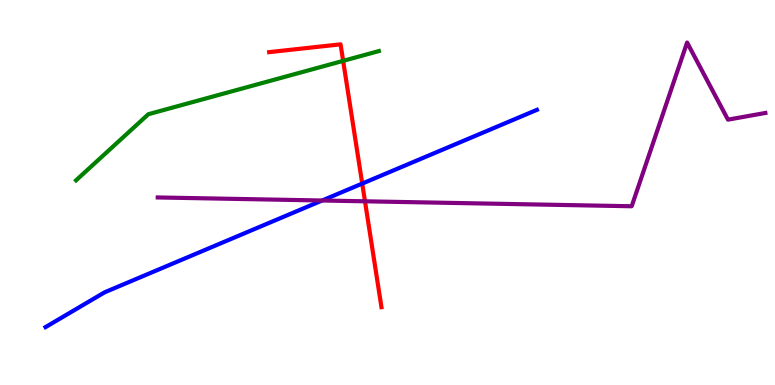[{'lines': ['blue', 'red'], 'intersections': [{'x': 4.67, 'y': 5.23}]}, {'lines': ['green', 'red'], 'intersections': [{'x': 4.43, 'y': 8.42}]}, {'lines': ['purple', 'red'], 'intersections': [{'x': 4.71, 'y': 4.77}]}, {'lines': ['blue', 'green'], 'intersections': []}, {'lines': ['blue', 'purple'], 'intersections': [{'x': 4.16, 'y': 4.79}]}, {'lines': ['green', 'purple'], 'intersections': []}]